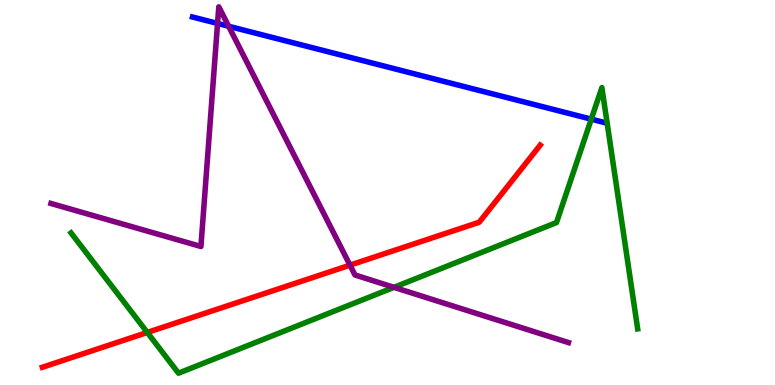[{'lines': ['blue', 'red'], 'intersections': []}, {'lines': ['green', 'red'], 'intersections': [{'x': 1.9, 'y': 1.37}]}, {'lines': ['purple', 'red'], 'intersections': [{'x': 4.52, 'y': 3.11}]}, {'lines': ['blue', 'green'], 'intersections': [{'x': 7.63, 'y': 6.91}]}, {'lines': ['blue', 'purple'], 'intersections': [{'x': 2.81, 'y': 9.39}, {'x': 2.95, 'y': 9.32}]}, {'lines': ['green', 'purple'], 'intersections': [{'x': 5.08, 'y': 2.54}]}]